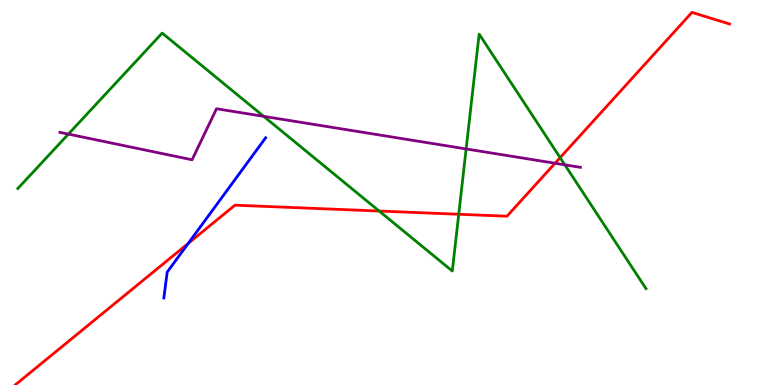[{'lines': ['blue', 'red'], 'intersections': [{'x': 2.43, 'y': 3.68}]}, {'lines': ['green', 'red'], 'intersections': [{'x': 4.89, 'y': 4.52}, {'x': 5.92, 'y': 4.43}, {'x': 7.23, 'y': 5.91}]}, {'lines': ['purple', 'red'], 'intersections': [{'x': 7.16, 'y': 5.76}]}, {'lines': ['blue', 'green'], 'intersections': []}, {'lines': ['blue', 'purple'], 'intersections': []}, {'lines': ['green', 'purple'], 'intersections': [{'x': 0.882, 'y': 6.52}, {'x': 3.4, 'y': 6.98}, {'x': 6.01, 'y': 6.13}, {'x': 7.29, 'y': 5.72}]}]